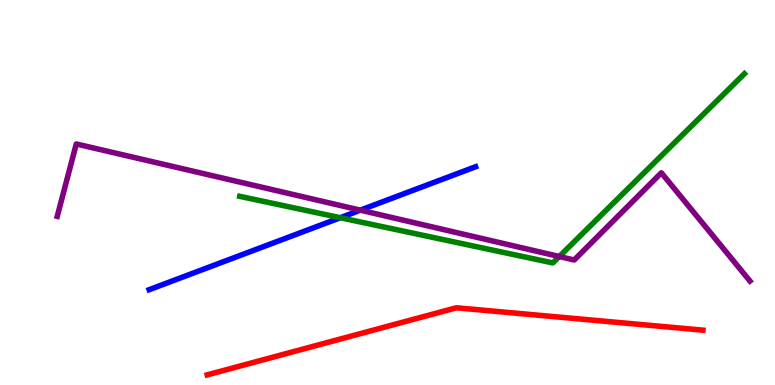[{'lines': ['blue', 'red'], 'intersections': []}, {'lines': ['green', 'red'], 'intersections': []}, {'lines': ['purple', 'red'], 'intersections': []}, {'lines': ['blue', 'green'], 'intersections': [{'x': 4.39, 'y': 4.34}]}, {'lines': ['blue', 'purple'], 'intersections': [{'x': 4.65, 'y': 4.54}]}, {'lines': ['green', 'purple'], 'intersections': [{'x': 7.22, 'y': 3.34}]}]